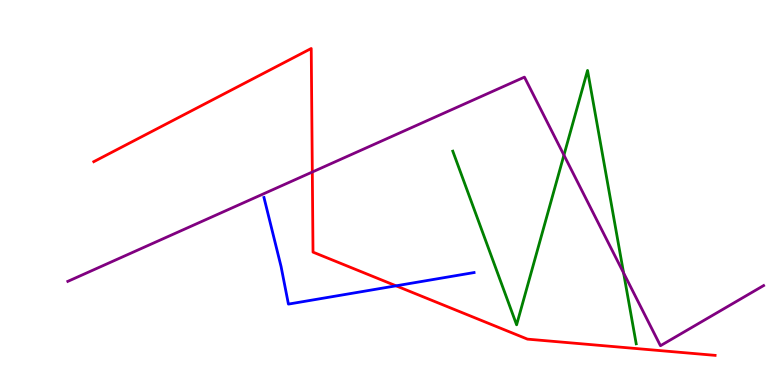[{'lines': ['blue', 'red'], 'intersections': [{'x': 5.11, 'y': 2.58}]}, {'lines': ['green', 'red'], 'intersections': []}, {'lines': ['purple', 'red'], 'intersections': [{'x': 4.03, 'y': 5.53}]}, {'lines': ['blue', 'green'], 'intersections': []}, {'lines': ['blue', 'purple'], 'intersections': []}, {'lines': ['green', 'purple'], 'intersections': [{'x': 7.28, 'y': 5.97}, {'x': 8.05, 'y': 2.91}]}]